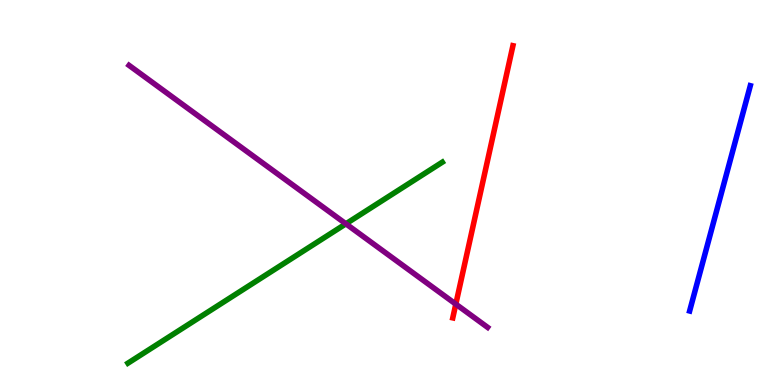[{'lines': ['blue', 'red'], 'intersections': []}, {'lines': ['green', 'red'], 'intersections': []}, {'lines': ['purple', 'red'], 'intersections': [{'x': 5.88, 'y': 2.1}]}, {'lines': ['blue', 'green'], 'intersections': []}, {'lines': ['blue', 'purple'], 'intersections': []}, {'lines': ['green', 'purple'], 'intersections': [{'x': 4.46, 'y': 4.19}]}]